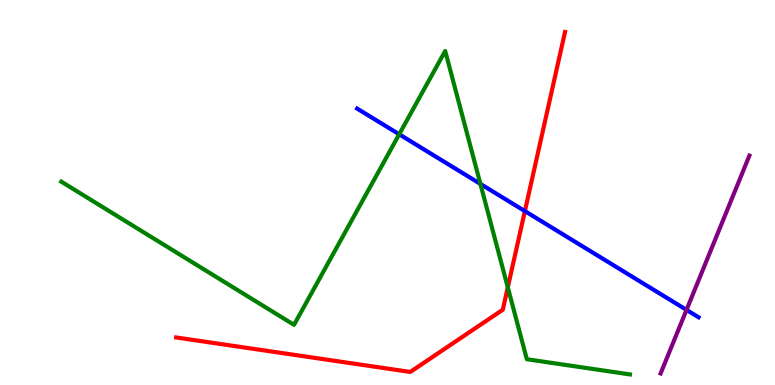[{'lines': ['blue', 'red'], 'intersections': [{'x': 6.77, 'y': 4.52}]}, {'lines': ['green', 'red'], 'intersections': [{'x': 6.55, 'y': 2.54}]}, {'lines': ['purple', 'red'], 'intersections': []}, {'lines': ['blue', 'green'], 'intersections': [{'x': 5.15, 'y': 6.51}, {'x': 6.2, 'y': 5.22}]}, {'lines': ['blue', 'purple'], 'intersections': [{'x': 8.86, 'y': 1.95}]}, {'lines': ['green', 'purple'], 'intersections': []}]